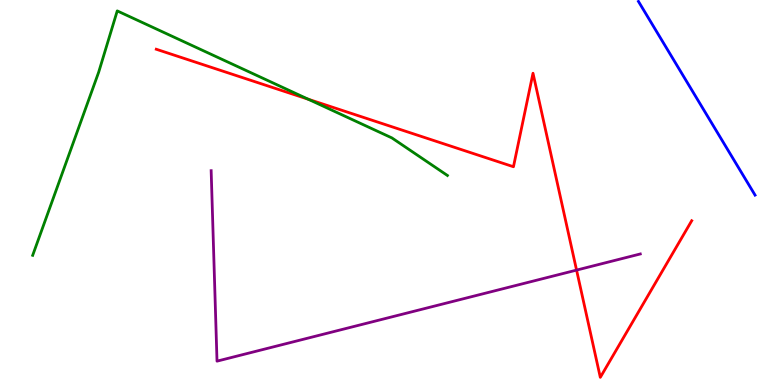[{'lines': ['blue', 'red'], 'intersections': []}, {'lines': ['green', 'red'], 'intersections': [{'x': 3.98, 'y': 7.42}]}, {'lines': ['purple', 'red'], 'intersections': [{'x': 7.44, 'y': 2.98}]}, {'lines': ['blue', 'green'], 'intersections': []}, {'lines': ['blue', 'purple'], 'intersections': []}, {'lines': ['green', 'purple'], 'intersections': []}]